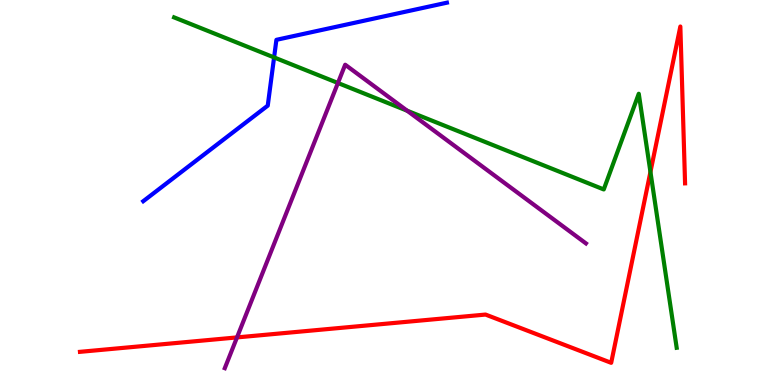[{'lines': ['blue', 'red'], 'intersections': []}, {'lines': ['green', 'red'], 'intersections': [{'x': 8.39, 'y': 5.53}]}, {'lines': ['purple', 'red'], 'intersections': [{'x': 3.06, 'y': 1.24}]}, {'lines': ['blue', 'green'], 'intersections': [{'x': 3.54, 'y': 8.51}]}, {'lines': ['blue', 'purple'], 'intersections': []}, {'lines': ['green', 'purple'], 'intersections': [{'x': 4.36, 'y': 7.84}, {'x': 5.25, 'y': 7.12}]}]